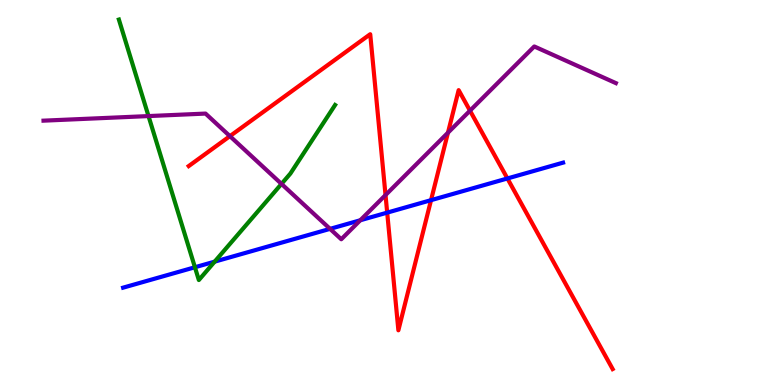[{'lines': ['blue', 'red'], 'intersections': [{'x': 5.0, 'y': 4.48}, {'x': 5.56, 'y': 4.8}, {'x': 6.55, 'y': 5.36}]}, {'lines': ['green', 'red'], 'intersections': []}, {'lines': ['purple', 'red'], 'intersections': [{'x': 2.97, 'y': 6.46}, {'x': 4.97, 'y': 4.93}, {'x': 5.78, 'y': 6.55}, {'x': 6.06, 'y': 7.13}]}, {'lines': ['blue', 'green'], 'intersections': [{'x': 2.52, 'y': 3.06}, {'x': 2.77, 'y': 3.2}]}, {'lines': ['blue', 'purple'], 'intersections': [{'x': 4.26, 'y': 4.06}, {'x': 4.65, 'y': 4.28}]}, {'lines': ['green', 'purple'], 'intersections': [{'x': 1.92, 'y': 6.99}, {'x': 3.63, 'y': 5.22}]}]